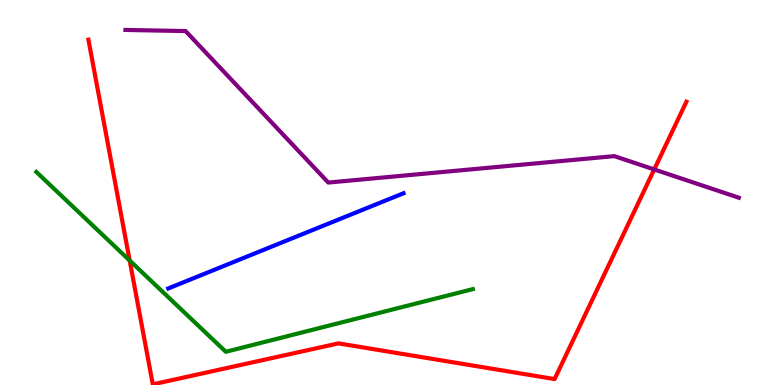[{'lines': ['blue', 'red'], 'intersections': []}, {'lines': ['green', 'red'], 'intersections': [{'x': 1.67, 'y': 3.23}]}, {'lines': ['purple', 'red'], 'intersections': [{'x': 8.44, 'y': 5.6}]}, {'lines': ['blue', 'green'], 'intersections': []}, {'lines': ['blue', 'purple'], 'intersections': []}, {'lines': ['green', 'purple'], 'intersections': []}]